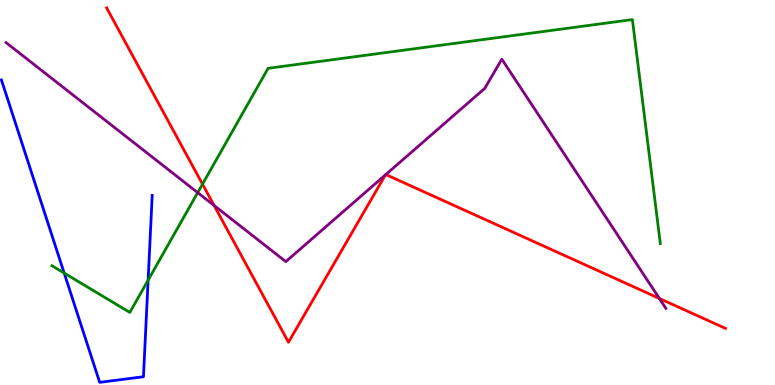[{'lines': ['blue', 'red'], 'intersections': []}, {'lines': ['green', 'red'], 'intersections': [{'x': 2.61, 'y': 5.22}]}, {'lines': ['purple', 'red'], 'intersections': [{'x': 2.76, 'y': 4.66}, {'x': 4.97, 'y': 5.46}, {'x': 4.98, 'y': 5.47}, {'x': 8.51, 'y': 2.25}]}, {'lines': ['blue', 'green'], 'intersections': [{'x': 0.828, 'y': 2.91}, {'x': 1.91, 'y': 2.72}]}, {'lines': ['blue', 'purple'], 'intersections': []}, {'lines': ['green', 'purple'], 'intersections': [{'x': 2.55, 'y': 5.0}]}]